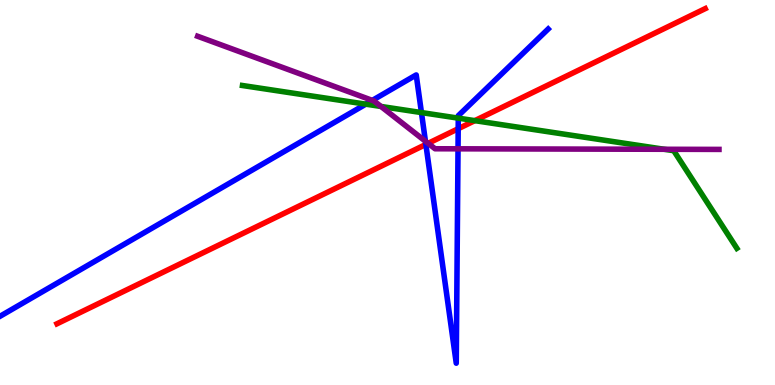[{'lines': ['blue', 'red'], 'intersections': [{'x': 5.5, 'y': 6.25}, {'x': 5.91, 'y': 6.66}]}, {'lines': ['green', 'red'], 'intersections': [{'x': 6.13, 'y': 6.87}]}, {'lines': ['purple', 'red'], 'intersections': [{'x': 5.52, 'y': 6.28}]}, {'lines': ['blue', 'green'], 'intersections': [{'x': 4.72, 'y': 7.29}, {'x': 5.44, 'y': 7.08}, {'x': 5.91, 'y': 6.93}]}, {'lines': ['blue', 'purple'], 'intersections': [{'x': 4.8, 'y': 7.39}, {'x': 5.49, 'y': 6.33}, {'x': 5.91, 'y': 6.13}]}, {'lines': ['green', 'purple'], 'intersections': [{'x': 4.92, 'y': 7.23}, {'x': 8.57, 'y': 6.12}]}]